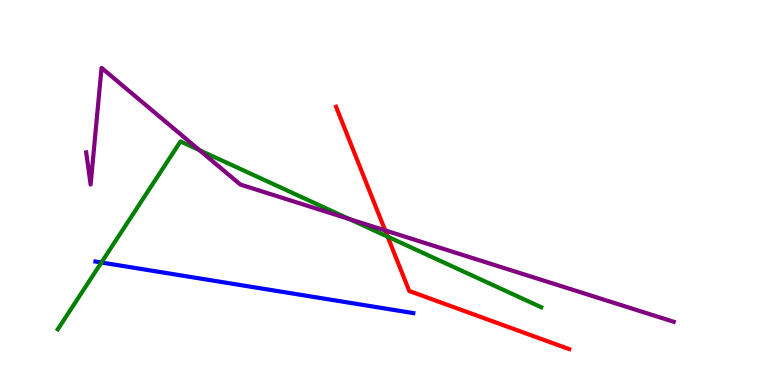[{'lines': ['blue', 'red'], 'intersections': []}, {'lines': ['green', 'red'], 'intersections': [{'x': 5.0, 'y': 3.85}]}, {'lines': ['purple', 'red'], 'intersections': [{'x': 4.97, 'y': 4.02}]}, {'lines': ['blue', 'green'], 'intersections': [{'x': 1.31, 'y': 3.18}]}, {'lines': ['blue', 'purple'], 'intersections': []}, {'lines': ['green', 'purple'], 'intersections': [{'x': 2.57, 'y': 6.1}, {'x': 4.51, 'y': 4.31}]}]